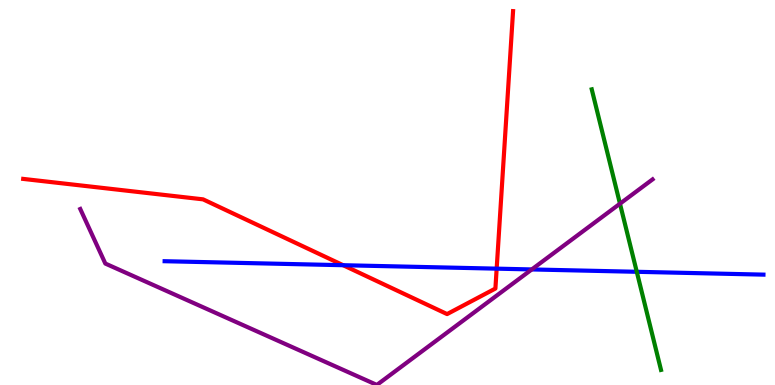[{'lines': ['blue', 'red'], 'intersections': [{'x': 4.43, 'y': 3.11}, {'x': 6.41, 'y': 3.02}]}, {'lines': ['green', 'red'], 'intersections': []}, {'lines': ['purple', 'red'], 'intersections': []}, {'lines': ['blue', 'green'], 'intersections': [{'x': 8.22, 'y': 2.94}]}, {'lines': ['blue', 'purple'], 'intersections': [{'x': 6.86, 'y': 3.0}]}, {'lines': ['green', 'purple'], 'intersections': [{'x': 8.0, 'y': 4.71}]}]